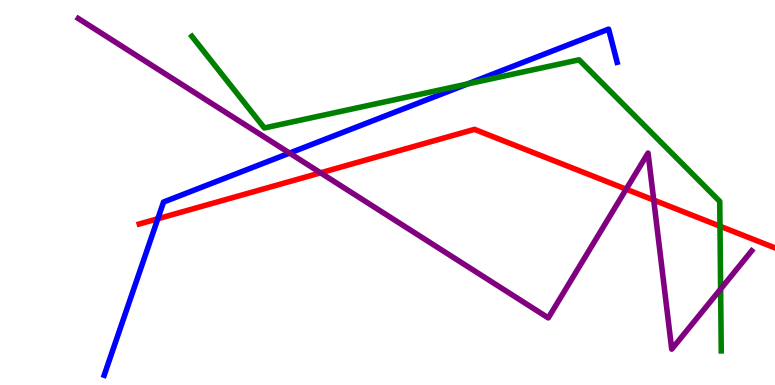[{'lines': ['blue', 'red'], 'intersections': [{'x': 2.04, 'y': 4.32}]}, {'lines': ['green', 'red'], 'intersections': [{'x': 9.29, 'y': 4.12}]}, {'lines': ['purple', 'red'], 'intersections': [{'x': 4.14, 'y': 5.51}, {'x': 8.08, 'y': 5.09}, {'x': 8.44, 'y': 4.8}]}, {'lines': ['blue', 'green'], 'intersections': [{'x': 6.03, 'y': 7.82}]}, {'lines': ['blue', 'purple'], 'intersections': [{'x': 3.74, 'y': 6.02}]}, {'lines': ['green', 'purple'], 'intersections': [{'x': 9.3, 'y': 2.49}]}]